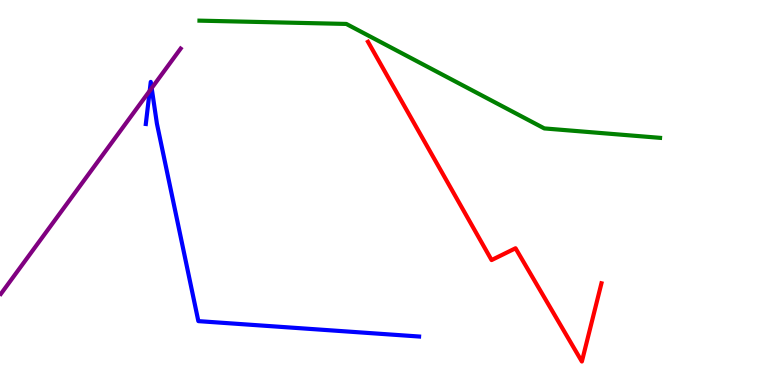[{'lines': ['blue', 'red'], 'intersections': []}, {'lines': ['green', 'red'], 'intersections': []}, {'lines': ['purple', 'red'], 'intersections': []}, {'lines': ['blue', 'green'], 'intersections': []}, {'lines': ['blue', 'purple'], 'intersections': [{'x': 1.93, 'y': 7.64}, {'x': 1.96, 'y': 7.71}]}, {'lines': ['green', 'purple'], 'intersections': []}]